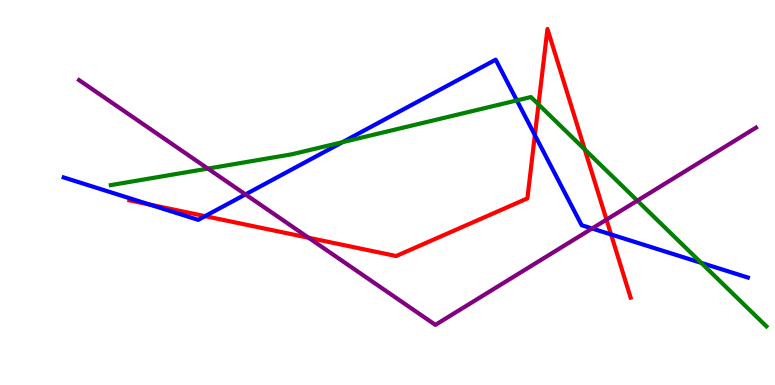[{'lines': ['blue', 'red'], 'intersections': [{'x': 1.93, 'y': 4.69}, {'x': 2.65, 'y': 4.39}, {'x': 6.9, 'y': 6.49}, {'x': 7.88, 'y': 3.91}]}, {'lines': ['green', 'red'], 'intersections': [{'x': 6.95, 'y': 7.29}, {'x': 7.55, 'y': 6.12}]}, {'lines': ['purple', 'red'], 'intersections': [{'x': 3.98, 'y': 3.83}, {'x': 7.83, 'y': 4.3}]}, {'lines': ['blue', 'green'], 'intersections': [{'x': 4.42, 'y': 6.31}, {'x': 6.67, 'y': 7.39}, {'x': 9.05, 'y': 3.17}]}, {'lines': ['blue', 'purple'], 'intersections': [{'x': 3.17, 'y': 4.95}, {'x': 7.64, 'y': 4.07}]}, {'lines': ['green', 'purple'], 'intersections': [{'x': 2.68, 'y': 5.62}, {'x': 8.22, 'y': 4.79}]}]